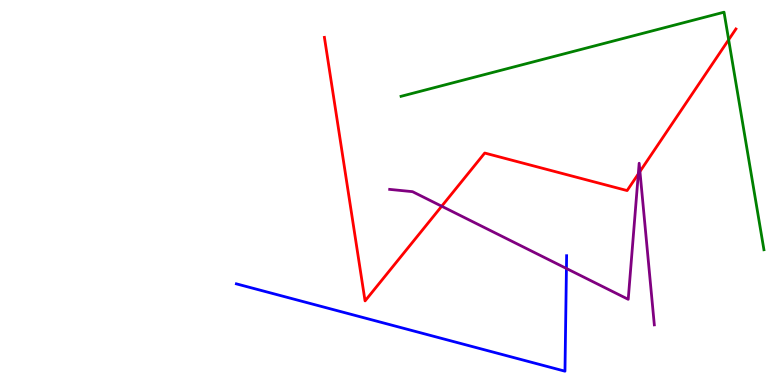[{'lines': ['blue', 'red'], 'intersections': []}, {'lines': ['green', 'red'], 'intersections': [{'x': 9.4, 'y': 8.97}]}, {'lines': ['purple', 'red'], 'intersections': [{'x': 5.7, 'y': 4.64}, {'x': 8.24, 'y': 5.48}, {'x': 8.26, 'y': 5.54}]}, {'lines': ['blue', 'green'], 'intersections': []}, {'lines': ['blue', 'purple'], 'intersections': [{'x': 7.31, 'y': 3.03}]}, {'lines': ['green', 'purple'], 'intersections': []}]